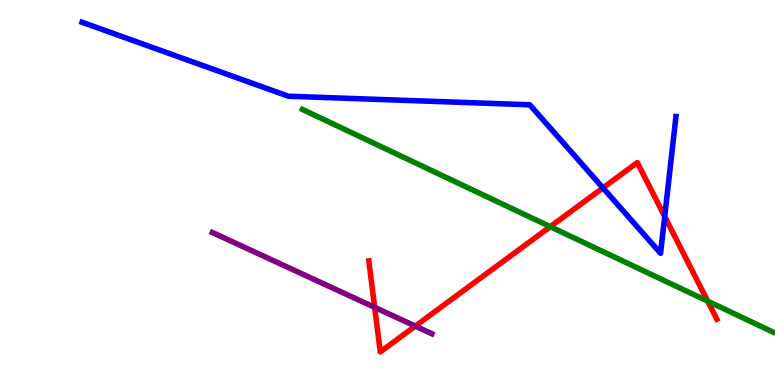[{'lines': ['blue', 'red'], 'intersections': [{'x': 7.78, 'y': 5.12}, {'x': 8.58, 'y': 4.38}]}, {'lines': ['green', 'red'], 'intersections': [{'x': 7.1, 'y': 4.11}, {'x': 9.13, 'y': 2.18}]}, {'lines': ['purple', 'red'], 'intersections': [{'x': 4.83, 'y': 2.02}, {'x': 5.36, 'y': 1.53}]}, {'lines': ['blue', 'green'], 'intersections': []}, {'lines': ['blue', 'purple'], 'intersections': []}, {'lines': ['green', 'purple'], 'intersections': []}]